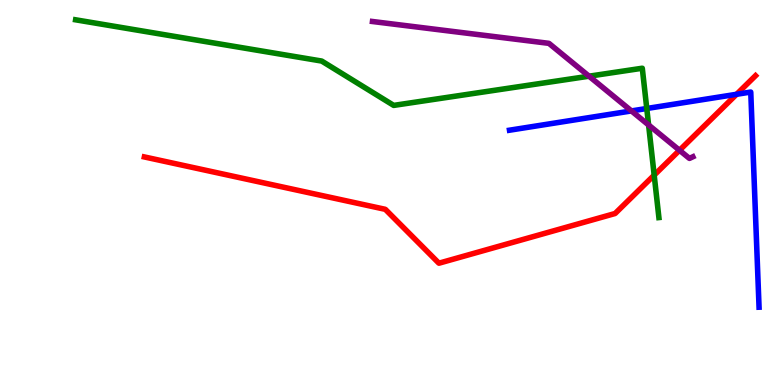[{'lines': ['blue', 'red'], 'intersections': [{'x': 9.5, 'y': 7.55}]}, {'lines': ['green', 'red'], 'intersections': [{'x': 8.44, 'y': 5.45}]}, {'lines': ['purple', 'red'], 'intersections': [{'x': 8.77, 'y': 6.1}]}, {'lines': ['blue', 'green'], 'intersections': [{'x': 8.35, 'y': 7.18}]}, {'lines': ['blue', 'purple'], 'intersections': [{'x': 8.15, 'y': 7.12}]}, {'lines': ['green', 'purple'], 'intersections': [{'x': 7.6, 'y': 8.02}, {'x': 8.37, 'y': 6.75}]}]